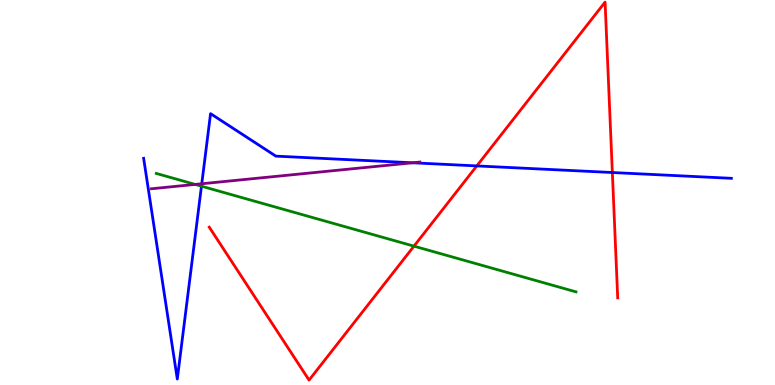[{'lines': ['blue', 'red'], 'intersections': [{'x': 6.15, 'y': 5.69}, {'x': 7.9, 'y': 5.52}]}, {'lines': ['green', 'red'], 'intersections': [{'x': 5.34, 'y': 3.61}]}, {'lines': ['purple', 'red'], 'intersections': []}, {'lines': ['blue', 'green'], 'intersections': [{'x': 2.6, 'y': 5.16}]}, {'lines': ['blue', 'purple'], 'intersections': [{'x': 2.6, 'y': 5.23}, {'x': 5.32, 'y': 5.77}]}, {'lines': ['green', 'purple'], 'intersections': [{'x': 2.52, 'y': 5.21}]}]